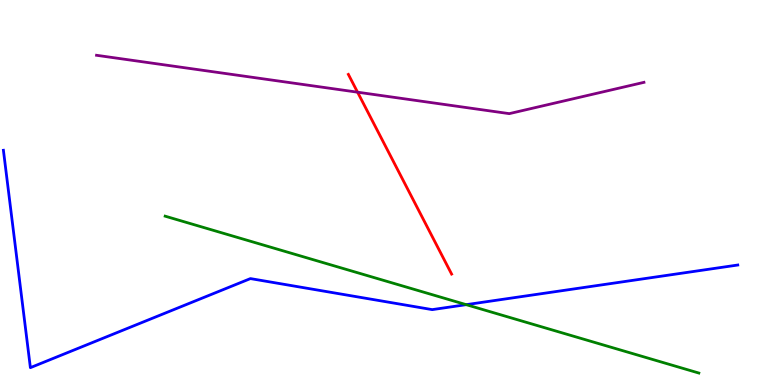[{'lines': ['blue', 'red'], 'intersections': []}, {'lines': ['green', 'red'], 'intersections': []}, {'lines': ['purple', 'red'], 'intersections': [{'x': 4.61, 'y': 7.61}]}, {'lines': ['blue', 'green'], 'intersections': [{'x': 6.02, 'y': 2.09}]}, {'lines': ['blue', 'purple'], 'intersections': []}, {'lines': ['green', 'purple'], 'intersections': []}]